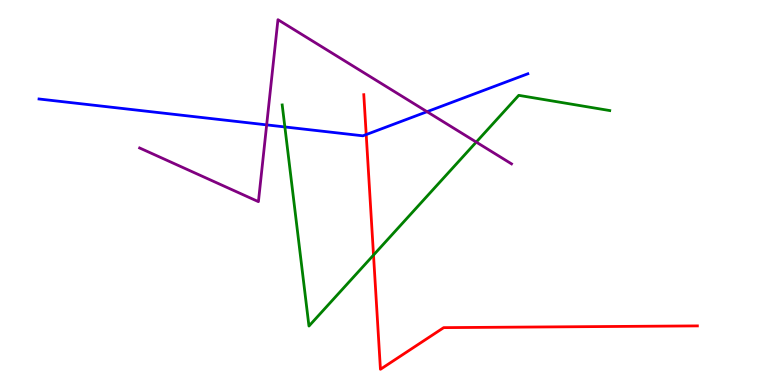[{'lines': ['blue', 'red'], 'intersections': [{'x': 4.73, 'y': 6.5}]}, {'lines': ['green', 'red'], 'intersections': [{'x': 4.82, 'y': 3.37}]}, {'lines': ['purple', 'red'], 'intersections': []}, {'lines': ['blue', 'green'], 'intersections': [{'x': 3.68, 'y': 6.7}]}, {'lines': ['blue', 'purple'], 'intersections': [{'x': 3.44, 'y': 6.76}, {'x': 5.51, 'y': 7.1}]}, {'lines': ['green', 'purple'], 'intersections': [{'x': 6.15, 'y': 6.31}]}]